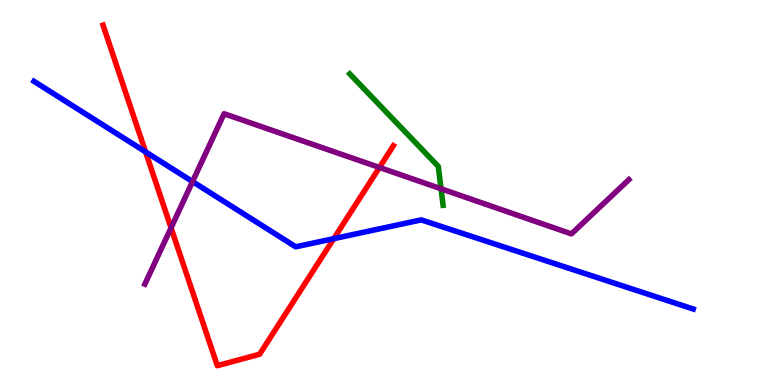[{'lines': ['blue', 'red'], 'intersections': [{'x': 1.88, 'y': 6.06}, {'x': 4.31, 'y': 3.8}]}, {'lines': ['green', 'red'], 'intersections': []}, {'lines': ['purple', 'red'], 'intersections': [{'x': 2.21, 'y': 4.08}, {'x': 4.9, 'y': 5.65}]}, {'lines': ['blue', 'green'], 'intersections': []}, {'lines': ['blue', 'purple'], 'intersections': [{'x': 2.48, 'y': 5.28}]}, {'lines': ['green', 'purple'], 'intersections': [{'x': 5.69, 'y': 5.1}]}]